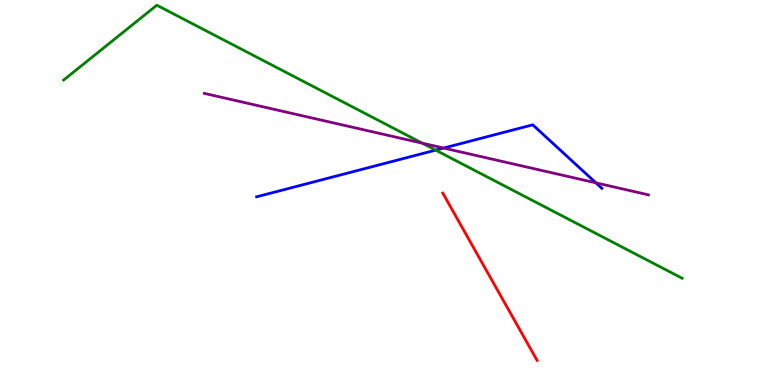[{'lines': ['blue', 'red'], 'intersections': []}, {'lines': ['green', 'red'], 'intersections': []}, {'lines': ['purple', 'red'], 'intersections': []}, {'lines': ['blue', 'green'], 'intersections': [{'x': 5.62, 'y': 6.1}]}, {'lines': ['blue', 'purple'], 'intersections': [{'x': 5.72, 'y': 6.15}, {'x': 7.69, 'y': 5.25}]}, {'lines': ['green', 'purple'], 'intersections': [{'x': 5.45, 'y': 6.28}]}]